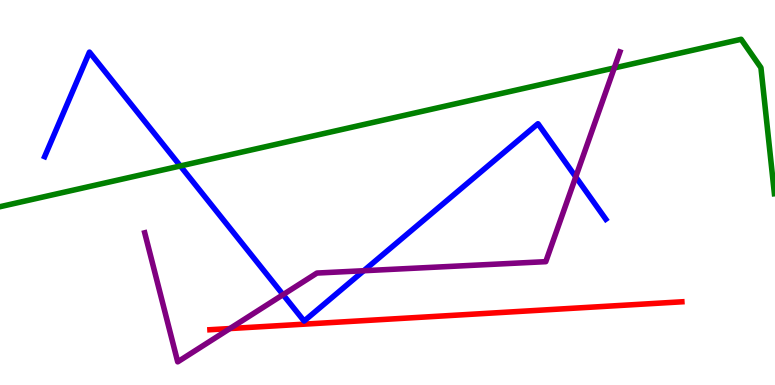[{'lines': ['blue', 'red'], 'intersections': []}, {'lines': ['green', 'red'], 'intersections': []}, {'lines': ['purple', 'red'], 'intersections': [{'x': 2.97, 'y': 1.47}]}, {'lines': ['blue', 'green'], 'intersections': [{'x': 2.33, 'y': 5.69}]}, {'lines': ['blue', 'purple'], 'intersections': [{'x': 3.65, 'y': 2.35}, {'x': 4.69, 'y': 2.97}, {'x': 7.43, 'y': 5.41}]}, {'lines': ['green', 'purple'], 'intersections': [{'x': 7.93, 'y': 8.24}]}]